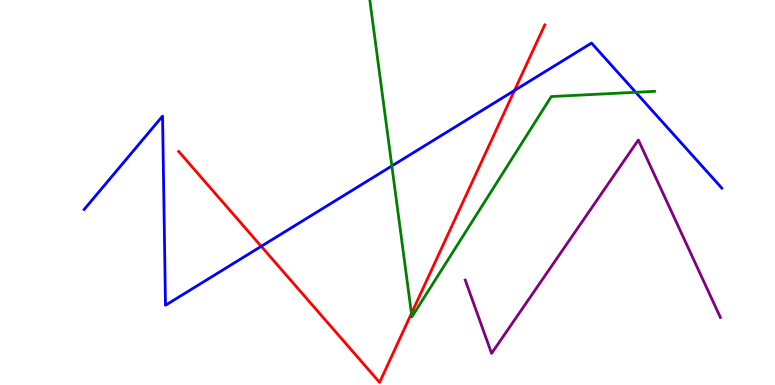[{'lines': ['blue', 'red'], 'intersections': [{'x': 3.37, 'y': 3.6}, {'x': 6.64, 'y': 7.65}]}, {'lines': ['green', 'red'], 'intersections': [{'x': 5.31, 'y': 1.86}]}, {'lines': ['purple', 'red'], 'intersections': []}, {'lines': ['blue', 'green'], 'intersections': [{'x': 5.06, 'y': 5.69}, {'x': 8.2, 'y': 7.6}]}, {'lines': ['blue', 'purple'], 'intersections': []}, {'lines': ['green', 'purple'], 'intersections': []}]